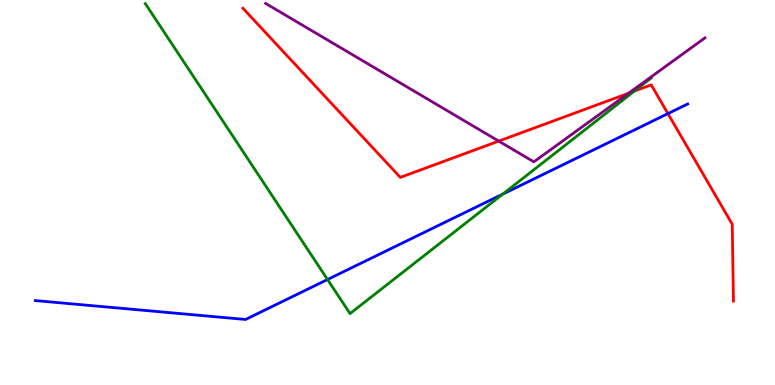[{'lines': ['blue', 'red'], 'intersections': [{'x': 8.62, 'y': 7.05}]}, {'lines': ['green', 'red'], 'intersections': [{'x': 8.19, 'y': 7.63}]}, {'lines': ['purple', 'red'], 'intersections': [{'x': 6.44, 'y': 6.34}, {'x': 8.11, 'y': 7.58}]}, {'lines': ['blue', 'green'], 'intersections': [{'x': 4.23, 'y': 2.74}, {'x': 6.49, 'y': 4.96}]}, {'lines': ['blue', 'purple'], 'intersections': []}, {'lines': ['green', 'purple'], 'intersections': []}]